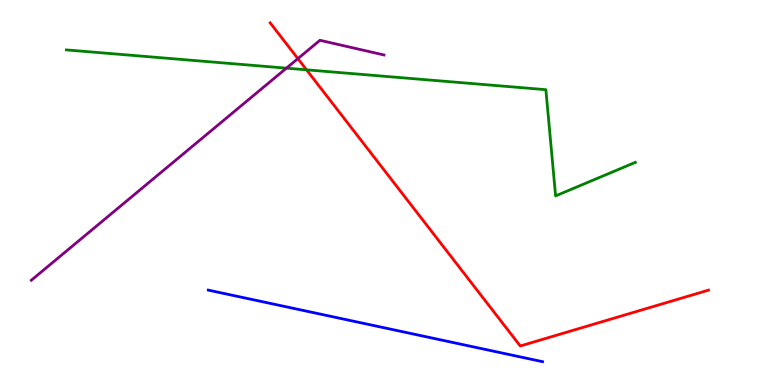[{'lines': ['blue', 'red'], 'intersections': []}, {'lines': ['green', 'red'], 'intersections': [{'x': 3.96, 'y': 8.19}]}, {'lines': ['purple', 'red'], 'intersections': [{'x': 3.84, 'y': 8.48}]}, {'lines': ['blue', 'green'], 'intersections': []}, {'lines': ['blue', 'purple'], 'intersections': []}, {'lines': ['green', 'purple'], 'intersections': [{'x': 3.7, 'y': 8.23}]}]